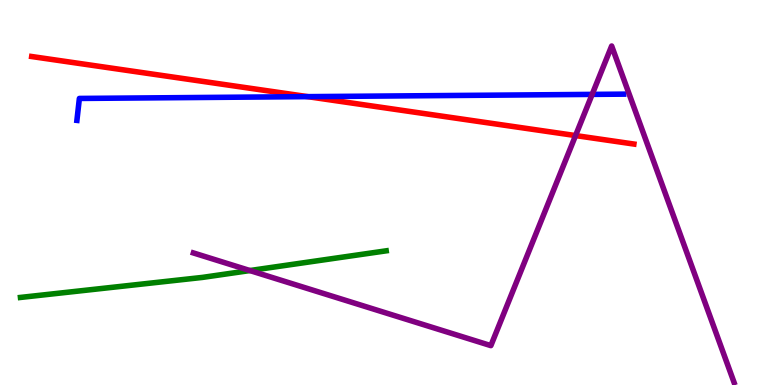[{'lines': ['blue', 'red'], 'intersections': [{'x': 3.97, 'y': 7.49}]}, {'lines': ['green', 'red'], 'intersections': []}, {'lines': ['purple', 'red'], 'intersections': [{'x': 7.43, 'y': 6.48}]}, {'lines': ['blue', 'green'], 'intersections': []}, {'lines': ['blue', 'purple'], 'intersections': [{'x': 7.64, 'y': 7.55}]}, {'lines': ['green', 'purple'], 'intersections': [{'x': 3.22, 'y': 2.97}]}]